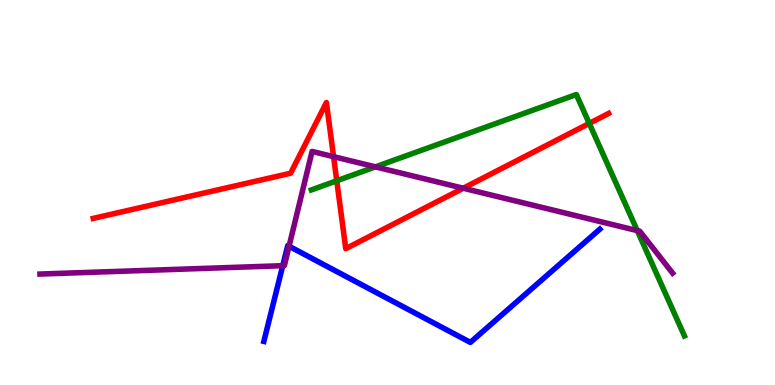[{'lines': ['blue', 'red'], 'intersections': []}, {'lines': ['green', 'red'], 'intersections': [{'x': 4.35, 'y': 5.3}, {'x': 7.6, 'y': 6.79}]}, {'lines': ['purple', 'red'], 'intersections': [{'x': 4.3, 'y': 5.93}, {'x': 5.98, 'y': 5.11}]}, {'lines': ['blue', 'green'], 'intersections': []}, {'lines': ['blue', 'purple'], 'intersections': [{'x': 3.65, 'y': 3.1}, {'x': 3.73, 'y': 3.6}]}, {'lines': ['green', 'purple'], 'intersections': [{'x': 4.84, 'y': 5.67}, {'x': 8.22, 'y': 4.01}]}]